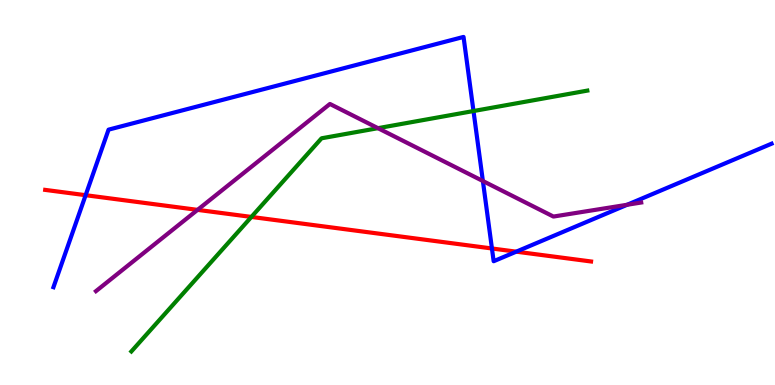[{'lines': ['blue', 'red'], 'intersections': [{'x': 1.1, 'y': 4.93}, {'x': 6.35, 'y': 3.55}, {'x': 6.66, 'y': 3.46}]}, {'lines': ['green', 'red'], 'intersections': [{'x': 3.24, 'y': 4.37}]}, {'lines': ['purple', 'red'], 'intersections': [{'x': 2.55, 'y': 4.55}]}, {'lines': ['blue', 'green'], 'intersections': [{'x': 6.11, 'y': 7.12}]}, {'lines': ['blue', 'purple'], 'intersections': [{'x': 6.23, 'y': 5.3}, {'x': 8.09, 'y': 4.68}]}, {'lines': ['green', 'purple'], 'intersections': [{'x': 4.88, 'y': 6.67}]}]